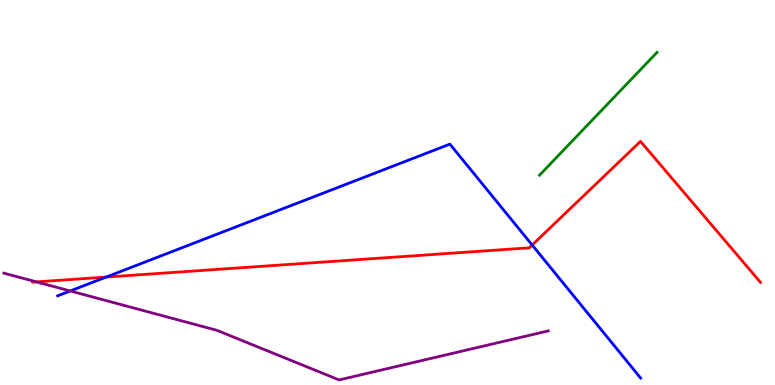[{'lines': ['blue', 'red'], 'intersections': [{'x': 1.37, 'y': 2.8}, {'x': 6.87, 'y': 3.64}]}, {'lines': ['green', 'red'], 'intersections': []}, {'lines': ['purple', 'red'], 'intersections': [{'x': 0.47, 'y': 2.68}]}, {'lines': ['blue', 'green'], 'intersections': []}, {'lines': ['blue', 'purple'], 'intersections': [{'x': 0.906, 'y': 2.44}]}, {'lines': ['green', 'purple'], 'intersections': []}]